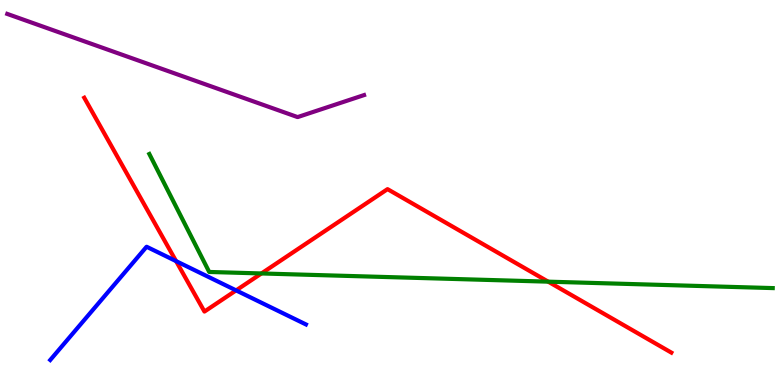[{'lines': ['blue', 'red'], 'intersections': [{'x': 2.27, 'y': 3.22}, {'x': 3.05, 'y': 2.46}]}, {'lines': ['green', 'red'], 'intersections': [{'x': 3.37, 'y': 2.9}, {'x': 7.07, 'y': 2.68}]}, {'lines': ['purple', 'red'], 'intersections': []}, {'lines': ['blue', 'green'], 'intersections': []}, {'lines': ['blue', 'purple'], 'intersections': []}, {'lines': ['green', 'purple'], 'intersections': []}]